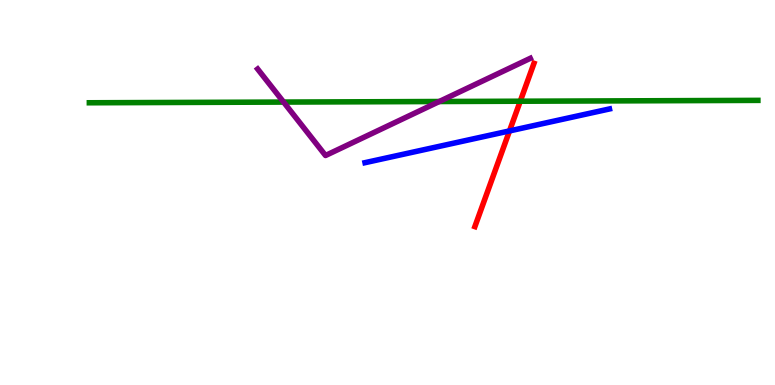[{'lines': ['blue', 'red'], 'intersections': [{'x': 6.57, 'y': 6.6}]}, {'lines': ['green', 'red'], 'intersections': [{'x': 6.71, 'y': 7.37}]}, {'lines': ['purple', 'red'], 'intersections': []}, {'lines': ['blue', 'green'], 'intersections': []}, {'lines': ['blue', 'purple'], 'intersections': []}, {'lines': ['green', 'purple'], 'intersections': [{'x': 3.66, 'y': 7.35}, {'x': 5.67, 'y': 7.36}]}]